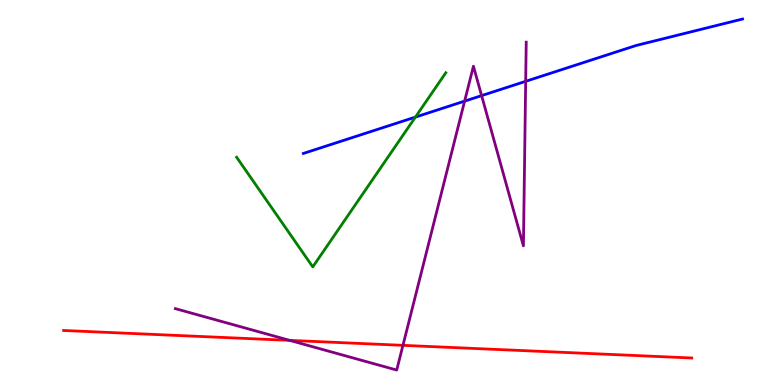[{'lines': ['blue', 'red'], 'intersections': []}, {'lines': ['green', 'red'], 'intersections': []}, {'lines': ['purple', 'red'], 'intersections': [{'x': 3.74, 'y': 1.16}, {'x': 5.2, 'y': 1.03}]}, {'lines': ['blue', 'green'], 'intersections': [{'x': 5.36, 'y': 6.96}]}, {'lines': ['blue', 'purple'], 'intersections': [{'x': 6.0, 'y': 7.37}, {'x': 6.21, 'y': 7.52}, {'x': 6.78, 'y': 7.89}]}, {'lines': ['green', 'purple'], 'intersections': []}]